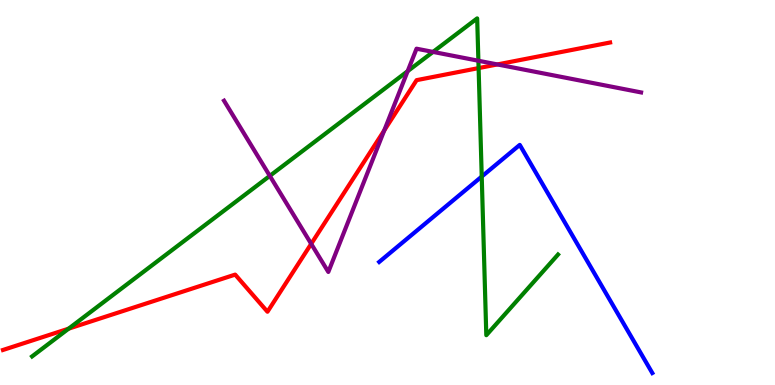[{'lines': ['blue', 'red'], 'intersections': []}, {'lines': ['green', 'red'], 'intersections': [{'x': 0.885, 'y': 1.46}, {'x': 6.18, 'y': 8.23}]}, {'lines': ['purple', 'red'], 'intersections': [{'x': 4.02, 'y': 3.67}, {'x': 4.96, 'y': 6.61}, {'x': 6.42, 'y': 8.33}]}, {'lines': ['blue', 'green'], 'intersections': [{'x': 6.22, 'y': 5.41}]}, {'lines': ['blue', 'purple'], 'intersections': []}, {'lines': ['green', 'purple'], 'intersections': [{'x': 3.48, 'y': 5.43}, {'x': 5.26, 'y': 8.15}, {'x': 5.59, 'y': 8.65}, {'x': 6.17, 'y': 8.42}]}]